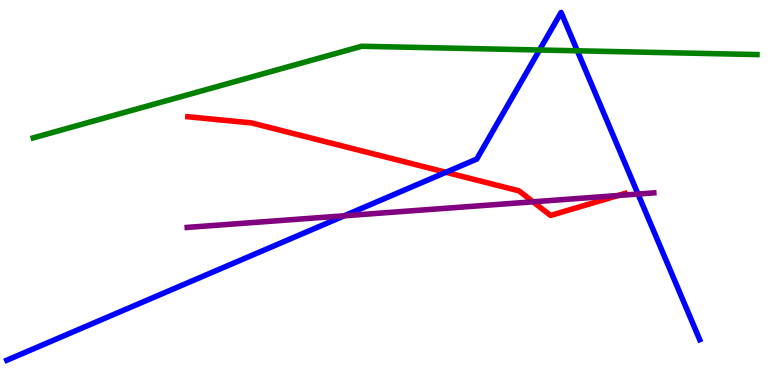[{'lines': ['blue', 'red'], 'intersections': [{'x': 5.75, 'y': 5.53}]}, {'lines': ['green', 'red'], 'intersections': []}, {'lines': ['purple', 'red'], 'intersections': [{'x': 6.88, 'y': 4.76}, {'x': 7.97, 'y': 4.92}]}, {'lines': ['blue', 'green'], 'intersections': [{'x': 6.96, 'y': 8.7}, {'x': 7.45, 'y': 8.68}]}, {'lines': ['blue', 'purple'], 'intersections': [{'x': 4.44, 'y': 4.4}, {'x': 8.23, 'y': 4.96}]}, {'lines': ['green', 'purple'], 'intersections': []}]